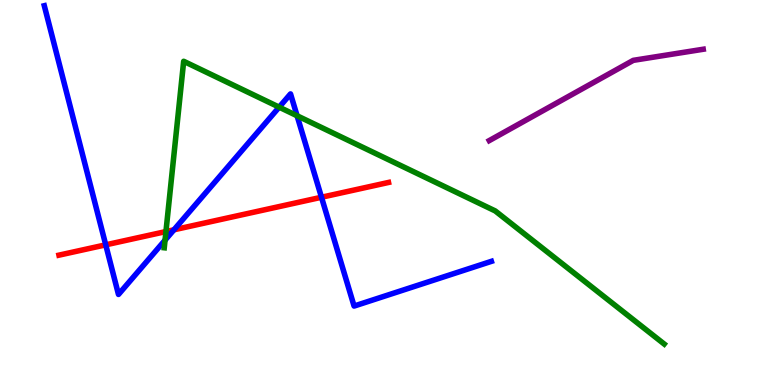[{'lines': ['blue', 'red'], 'intersections': [{'x': 1.36, 'y': 3.64}, {'x': 2.24, 'y': 4.03}, {'x': 4.15, 'y': 4.88}]}, {'lines': ['green', 'red'], 'intersections': [{'x': 2.14, 'y': 3.99}]}, {'lines': ['purple', 'red'], 'intersections': []}, {'lines': ['blue', 'green'], 'intersections': [{'x': 2.13, 'y': 3.76}, {'x': 3.6, 'y': 7.22}, {'x': 3.83, 'y': 6.99}]}, {'lines': ['blue', 'purple'], 'intersections': []}, {'lines': ['green', 'purple'], 'intersections': []}]